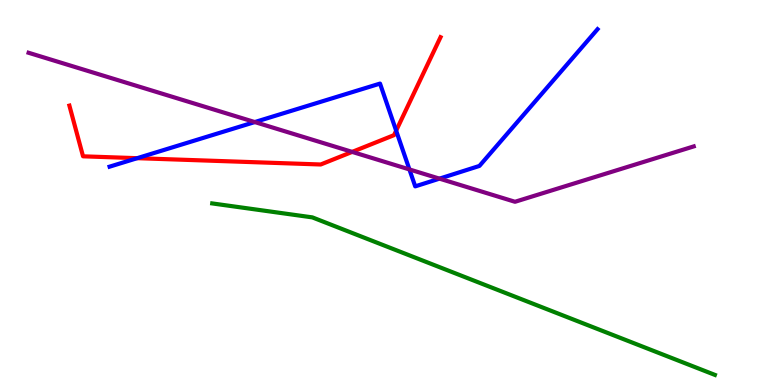[{'lines': ['blue', 'red'], 'intersections': [{'x': 1.77, 'y': 5.89}, {'x': 5.11, 'y': 6.61}]}, {'lines': ['green', 'red'], 'intersections': []}, {'lines': ['purple', 'red'], 'intersections': [{'x': 4.54, 'y': 6.05}]}, {'lines': ['blue', 'green'], 'intersections': []}, {'lines': ['blue', 'purple'], 'intersections': [{'x': 3.29, 'y': 6.83}, {'x': 5.28, 'y': 5.6}, {'x': 5.67, 'y': 5.36}]}, {'lines': ['green', 'purple'], 'intersections': []}]